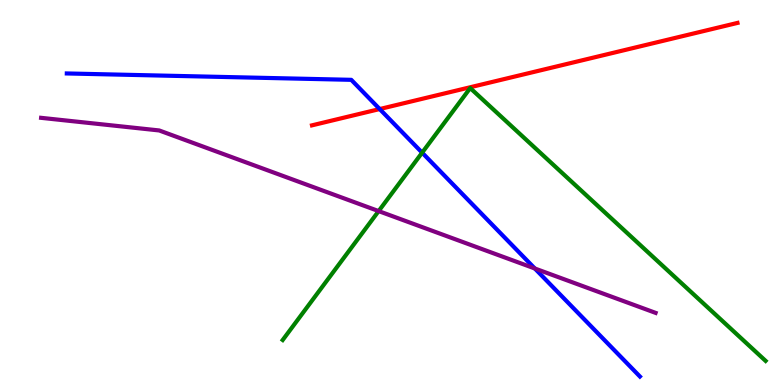[{'lines': ['blue', 'red'], 'intersections': [{'x': 4.9, 'y': 7.17}]}, {'lines': ['green', 'red'], 'intersections': []}, {'lines': ['purple', 'red'], 'intersections': []}, {'lines': ['blue', 'green'], 'intersections': [{'x': 5.45, 'y': 6.03}]}, {'lines': ['blue', 'purple'], 'intersections': [{'x': 6.9, 'y': 3.03}]}, {'lines': ['green', 'purple'], 'intersections': [{'x': 4.89, 'y': 4.52}]}]